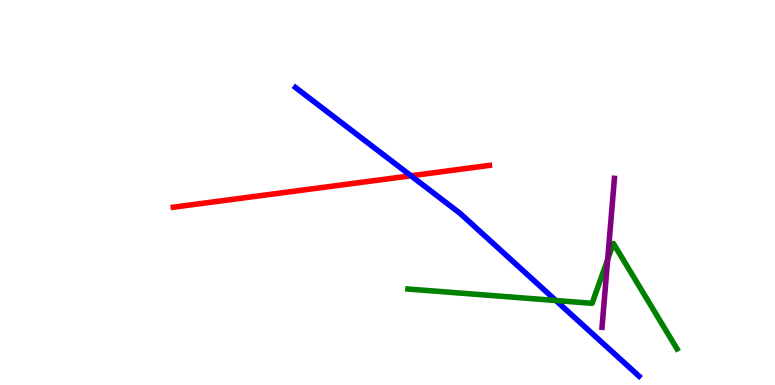[{'lines': ['blue', 'red'], 'intersections': [{'x': 5.3, 'y': 5.43}]}, {'lines': ['green', 'red'], 'intersections': []}, {'lines': ['purple', 'red'], 'intersections': []}, {'lines': ['blue', 'green'], 'intersections': [{'x': 7.17, 'y': 2.19}]}, {'lines': ['blue', 'purple'], 'intersections': []}, {'lines': ['green', 'purple'], 'intersections': [{'x': 7.84, 'y': 3.26}]}]